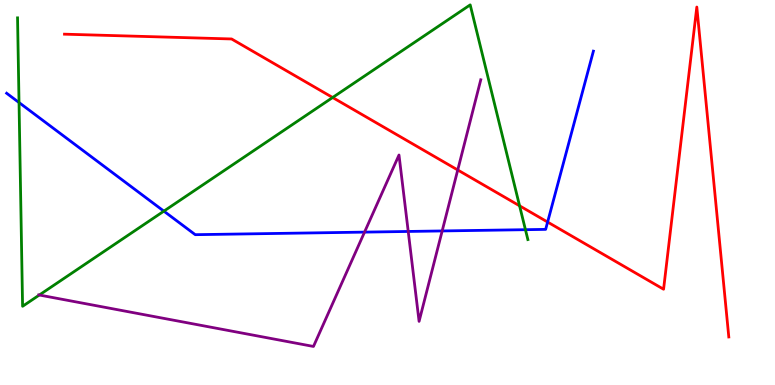[{'lines': ['blue', 'red'], 'intersections': [{'x': 7.07, 'y': 4.23}]}, {'lines': ['green', 'red'], 'intersections': [{'x': 4.29, 'y': 7.47}, {'x': 6.7, 'y': 4.65}]}, {'lines': ['purple', 'red'], 'intersections': [{'x': 5.91, 'y': 5.58}]}, {'lines': ['blue', 'green'], 'intersections': [{'x': 0.246, 'y': 7.34}, {'x': 2.11, 'y': 4.52}, {'x': 6.78, 'y': 4.03}]}, {'lines': ['blue', 'purple'], 'intersections': [{'x': 4.7, 'y': 3.97}, {'x': 5.27, 'y': 3.99}, {'x': 5.71, 'y': 4.0}]}, {'lines': ['green', 'purple'], 'intersections': [{'x': 0.507, 'y': 2.34}]}]